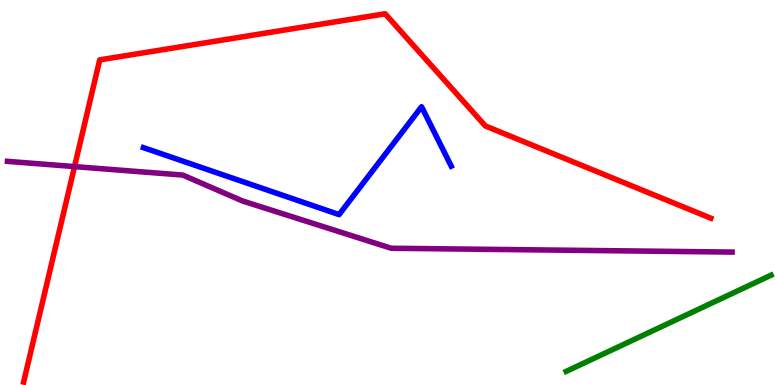[{'lines': ['blue', 'red'], 'intersections': []}, {'lines': ['green', 'red'], 'intersections': []}, {'lines': ['purple', 'red'], 'intersections': [{'x': 0.961, 'y': 5.67}]}, {'lines': ['blue', 'green'], 'intersections': []}, {'lines': ['blue', 'purple'], 'intersections': []}, {'lines': ['green', 'purple'], 'intersections': []}]